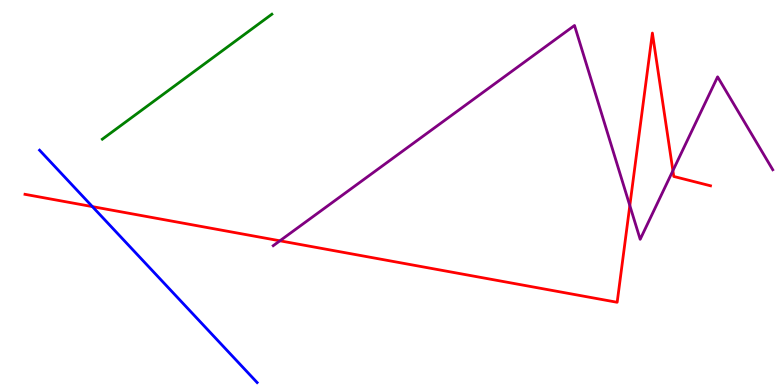[{'lines': ['blue', 'red'], 'intersections': [{'x': 1.19, 'y': 4.63}]}, {'lines': ['green', 'red'], 'intersections': []}, {'lines': ['purple', 'red'], 'intersections': [{'x': 3.61, 'y': 3.75}, {'x': 8.13, 'y': 4.66}, {'x': 8.68, 'y': 5.57}]}, {'lines': ['blue', 'green'], 'intersections': []}, {'lines': ['blue', 'purple'], 'intersections': []}, {'lines': ['green', 'purple'], 'intersections': []}]